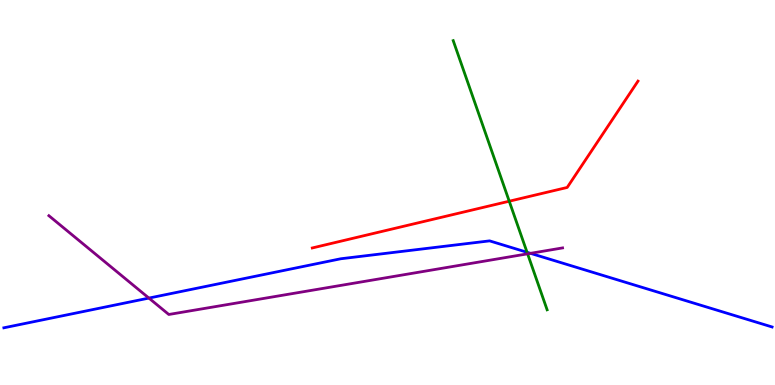[{'lines': ['blue', 'red'], 'intersections': []}, {'lines': ['green', 'red'], 'intersections': [{'x': 6.57, 'y': 4.77}]}, {'lines': ['purple', 'red'], 'intersections': []}, {'lines': ['blue', 'green'], 'intersections': [{'x': 6.8, 'y': 3.45}]}, {'lines': ['blue', 'purple'], 'intersections': [{'x': 1.92, 'y': 2.26}, {'x': 6.85, 'y': 3.42}]}, {'lines': ['green', 'purple'], 'intersections': [{'x': 6.81, 'y': 3.41}]}]